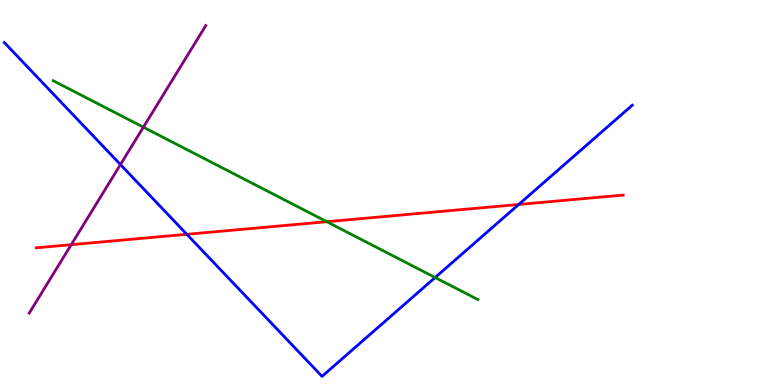[{'lines': ['blue', 'red'], 'intersections': [{'x': 2.41, 'y': 3.91}, {'x': 6.69, 'y': 4.69}]}, {'lines': ['green', 'red'], 'intersections': [{'x': 4.22, 'y': 4.24}]}, {'lines': ['purple', 'red'], 'intersections': [{'x': 0.919, 'y': 3.64}]}, {'lines': ['blue', 'green'], 'intersections': [{'x': 5.61, 'y': 2.79}]}, {'lines': ['blue', 'purple'], 'intersections': [{'x': 1.55, 'y': 5.73}]}, {'lines': ['green', 'purple'], 'intersections': [{'x': 1.85, 'y': 6.7}]}]